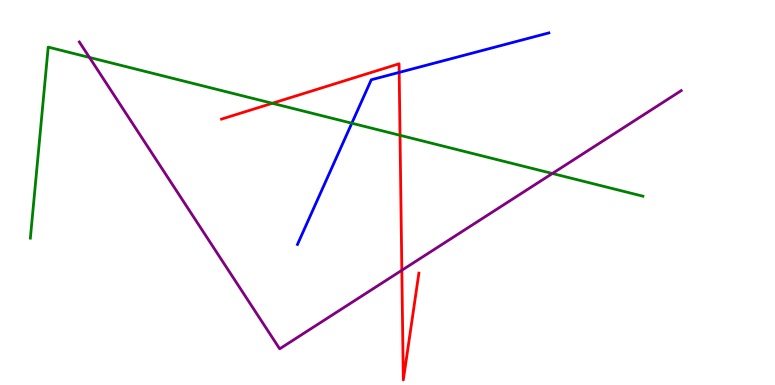[{'lines': ['blue', 'red'], 'intersections': [{'x': 5.15, 'y': 8.12}]}, {'lines': ['green', 'red'], 'intersections': [{'x': 3.51, 'y': 7.32}, {'x': 5.16, 'y': 6.49}]}, {'lines': ['purple', 'red'], 'intersections': [{'x': 5.19, 'y': 2.98}]}, {'lines': ['blue', 'green'], 'intersections': [{'x': 4.54, 'y': 6.8}]}, {'lines': ['blue', 'purple'], 'intersections': []}, {'lines': ['green', 'purple'], 'intersections': [{'x': 1.15, 'y': 8.51}, {'x': 7.13, 'y': 5.49}]}]